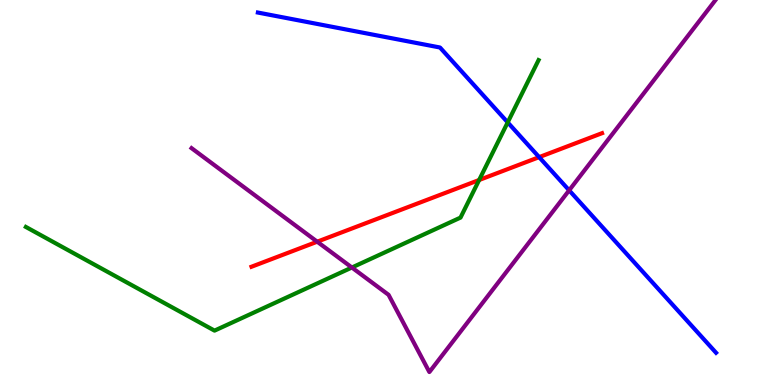[{'lines': ['blue', 'red'], 'intersections': [{'x': 6.96, 'y': 5.92}]}, {'lines': ['green', 'red'], 'intersections': [{'x': 6.18, 'y': 5.32}]}, {'lines': ['purple', 'red'], 'intersections': [{'x': 4.09, 'y': 3.72}]}, {'lines': ['blue', 'green'], 'intersections': [{'x': 6.55, 'y': 6.82}]}, {'lines': ['blue', 'purple'], 'intersections': [{'x': 7.34, 'y': 5.06}]}, {'lines': ['green', 'purple'], 'intersections': [{'x': 4.54, 'y': 3.05}]}]